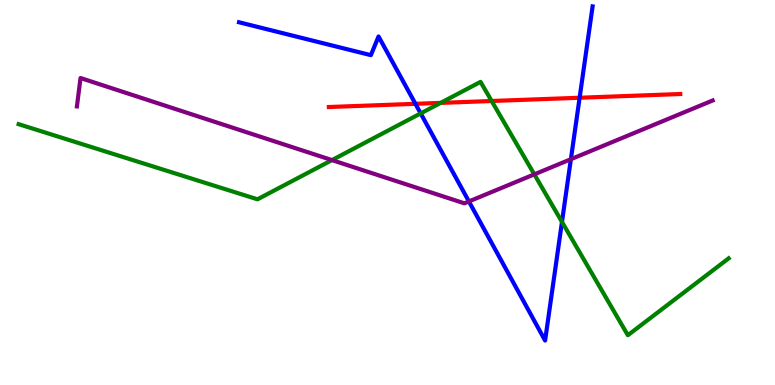[{'lines': ['blue', 'red'], 'intersections': [{'x': 5.36, 'y': 7.3}, {'x': 7.48, 'y': 7.46}]}, {'lines': ['green', 'red'], 'intersections': [{'x': 5.69, 'y': 7.33}, {'x': 6.34, 'y': 7.38}]}, {'lines': ['purple', 'red'], 'intersections': []}, {'lines': ['blue', 'green'], 'intersections': [{'x': 5.43, 'y': 7.05}, {'x': 7.25, 'y': 4.24}]}, {'lines': ['blue', 'purple'], 'intersections': [{'x': 6.05, 'y': 4.77}, {'x': 7.37, 'y': 5.86}]}, {'lines': ['green', 'purple'], 'intersections': [{'x': 4.28, 'y': 5.84}, {'x': 6.89, 'y': 5.47}]}]